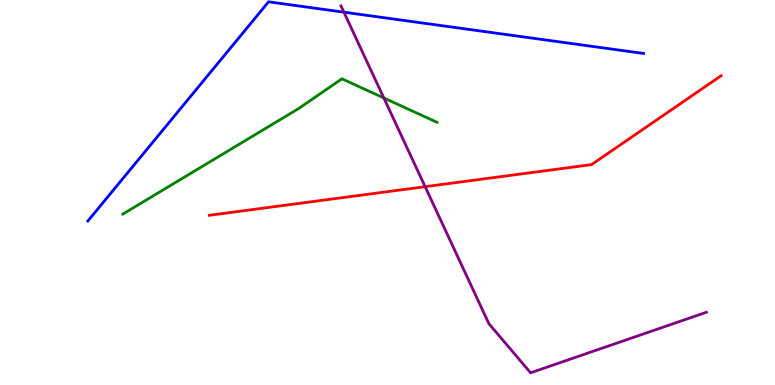[{'lines': ['blue', 'red'], 'intersections': []}, {'lines': ['green', 'red'], 'intersections': []}, {'lines': ['purple', 'red'], 'intersections': [{'x': 5.49, 'y': 5.15}]}, {'lines': ['blue', 'green'], 'intersections': []}, {'lines': ['blue', 'purple'], 'intersections': [{'x': 4.44, 'y': 9.68}]}, {'lines': ['green', 'purple'], 'intersections': [{'x': 4.95, 'y': 7.45}]}]